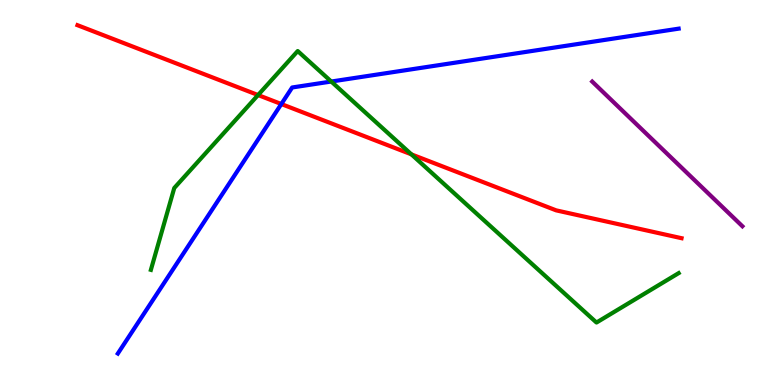[{'lines': ['blue', 'red'], 'intersections': [{'x': 3.63, 'y': 7.3}]}, {'lines': ['green', 'red'], 'intersections': [{'x': 3.33, 'y': 7.53}, {'x': 5.31, 'y': 5.99}]}, {'lines': ['purple', 'red'], 'intersections': []}, {'lines': ['blue', 'green'], 'intersections': [{'x': 4.27, 'y': 7.88}]}, {'lines': ['blue', 'purple'], 'intersections': []}, {'lines': ['green', 'purple'], 'intersections': []}]